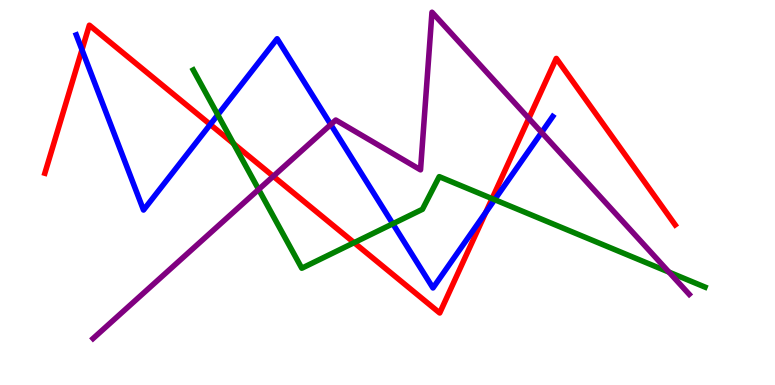[{'lines': ['blue', 'red'], 'intersections': [{'x': 1.06, 'y': 8.71}, {'x': 2.71, 'y': 6.77}, {'x': 6.27, 'y': 4.49}]}, {'lines': ['green', 'red'], 'intersections': [{'x': 3.01, 'y': 6.27}, {'x': 4.57, 'y': 3.7}, {'x': 6.35, 'y': 4.84}]}, {'lines': ['purple', 'red'], 'intersections': [{'x': 3.53, 'y': 5.42}, {'x': 6.82, 'y': 6.92}]}, {'lines': ['blue', 'green'], 'intersections': [{'x': 2.81, 'y': 7.02}, {'x': 5.07, 'y': 4.19}, {'x': 6.38, 'y': 4.81}]}, {'lines': ['blue', 'purple'], 'intersections': [{'x': 4.27, 'y': 6.77}, {'x': 6.99, 'y': 6.56}]}, {'lines': ['green', 'purple'], 'intersections': [{'x': 3.34, 'y': 5.08}, {'x': 8.63, 'y': 2.93}]}]